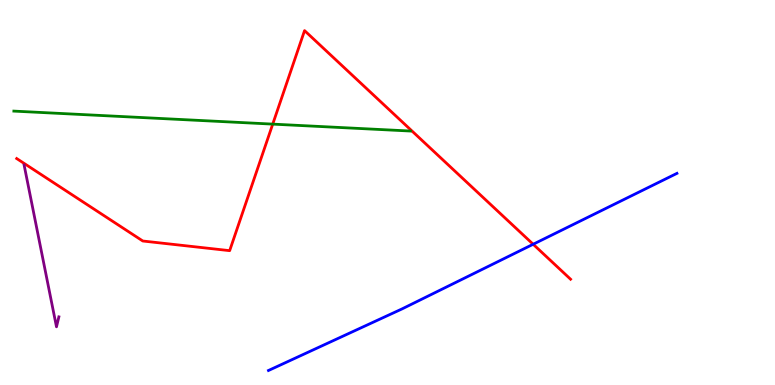[{'lines': ['blue', 'red'], 'intersections': [{'x': 6.88, 'y': 3.66}]}, {'lines': ['green', 'red'], 'intersections': [{'x': 3.52, 'y': 6.78}]}, {'lines': ['purple', 'red'], 'intersections': []}, {'lines': ['blue', 'green'], 'intersections': []}, {'lines': ['blue', 'purple'], 'intersections': []}, {'lines': ['green', 'purple'], 'intersections': []}]